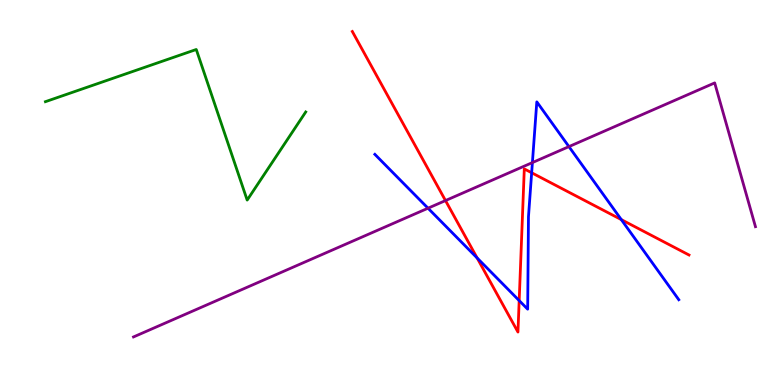[{'lines': ['blue', 'red'], 'intersections': [{'x': 6.16, 'y': 3.3}, {'x': 6.7, 'y': 2.19}, {'x': 6.86, 'y': 5.51}, {'x': 8.02, 'y': 4.3}]}, {'lines': ['green', 'red'], 'intersections': []}, {'lines': ['purple', 'red'], 'intersections': [{'x': 5.75, 'y': 4.79}]}, {'lines': ['blue', 'green'], 'intersections': []}, {'lines': ['blue', 'purple'], 'intersections': [{'x': 5.52, 'y': 4.59}, {'x': 6.87, 'y': 5.78}, {'x': 7.34, 'y': 6.19}]}, {'lines': ['green', 'purple'], 'intersections': []}]